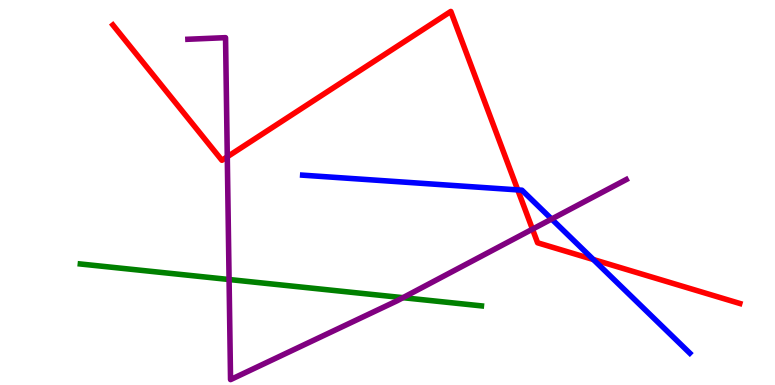[{'lines': ['blue', 'red'], 'intersections': [{'x': 6.68, 'y': 5.07}, {'x': 7.66, 'y': 3.26}]}, {'lines': ['green', 'red'], 'intersections': []}, {'lines': ['purple', 'red'], 'intersections': [{'x': 2.93, 'y': 5.93}, {'x': 6.87, 'y': 4.05}]}, {'lines': ['blue', 'green'], 'intersections': []}, {'lines': ['blue', 'purple'], 'intersections': [{'x': 7.12, 'y': 4.31}]}, {'lines': ['green', 'purple'], 'intersections': [{'x': 2.96, 'y': 2.74}, {'x': 5.2, 'y': 2.27}]}]